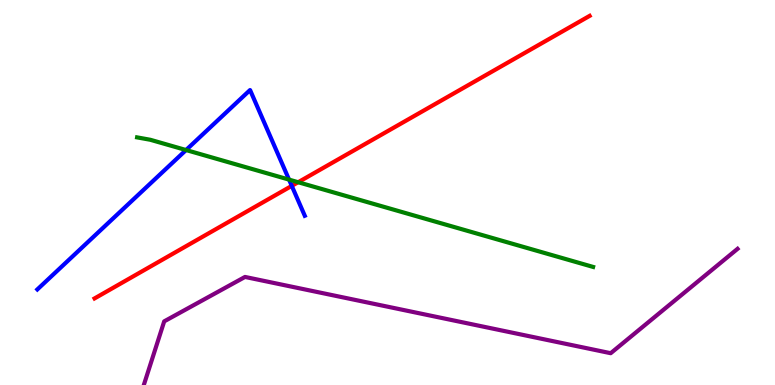[{'lines': ['blue', 'red'], 'intersections': [{'x': 3.76, 'y': 5.17}]}, {'lines': ['green', 'red'], 'intersections': [{'x': 3.85, 'y': 5.27}]}, {'lines': ['purple', 'red'], 'intersections': []}, {'lines': ['blue', 'green'], 'intersections': [{'x': 2.4, 'y': 6.1}, {'x': 3.73, 'y': 5.33}]}, {'lines': ['blue', 'purple'], 'intersections': []}, {'lines': ['green', 'purple'], 'intersections': []}]